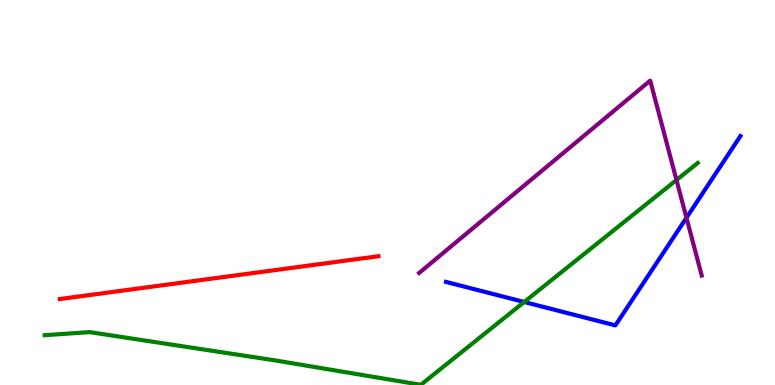[{'lines': ['blue', 'red'], 'intersections': []}, {'lines': ['green', 'red'], 'intersections': []}, {'lines': ['purple', 'red'], 'intersections': []}, {'lines': ['blue', 'green'], 'intersections': [{'x': 6.76, 'y': 2.16}]}, {'lines': ['blue', 'purple'], 'intersections': [{'x': 8.86, 'y': 4.34}]}, {'lines': ['green', 'purple'], 'intersections': [{'x': 8.73, 'y': 5.32}]}]